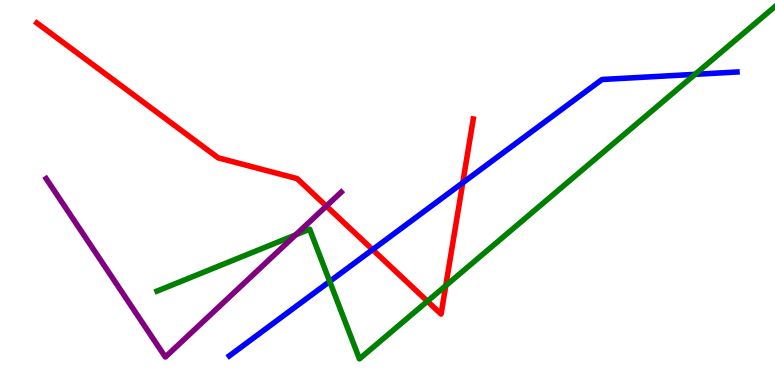[{'lines': ['blue', 'red'], 'intersections': [{'x': 4.81, 'y': 3.52}, {'x': 5.97, 'y': 5.25}]}, {'lines': ['green', 'red'], 'intersections': [{'x': 5.52, 'y': 2.18}, {'x': 5.75, 'y': 2.58}]}, {'lines': ['purple', 'red'], 'intersections': [{'x': 4.21, 'y': 4.65}]}, {'lines': ['blue', 'green'], 'intersections': [{'x': 4.25, 'y': 2.69}, {'x': 8.97, 'y': 8.07}]}, {'lines': ['blue', 'purple'], 'intersections': []}, {'lines': ['green', 'purple'], 'intersections': [{'x': 3.81, 'y': 3.9}]}]